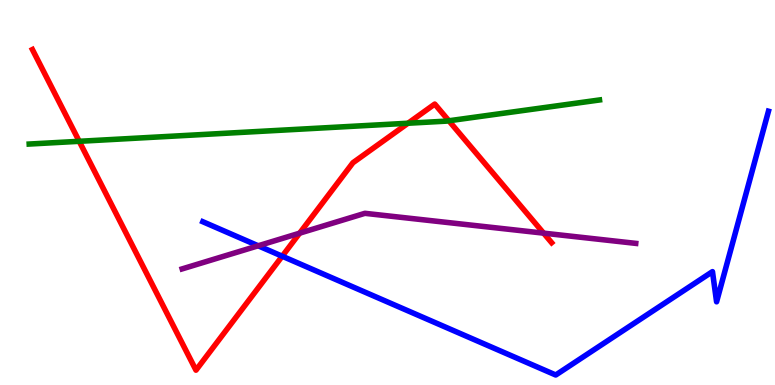[{'lines': ['blue', 'red'], 'intersections': [{'x': 3.64, 'y': 3.35}]}, {'lines': ['green', 'red'], 'intersections': [{'x': 1.02, 'y': 6.33}, {'x': 5.26, 'y': 6.8}, {'x': 5.79, 'y': 6.86}]}, {'lines': ['purple', 'red'], 'intersections': [{'x': 3.87, 'y': 3.94}, {'x': 7.01, 'y': 3.94}]}, {'lines': ['blue', 'green'], 'intersections': []}, {'lines': ['blue', 'purple'], 'intersections': [{'x': 3.33, 'y': 3.62}]}, {'lines': ['green', 'purple'], 'intersections': []}]